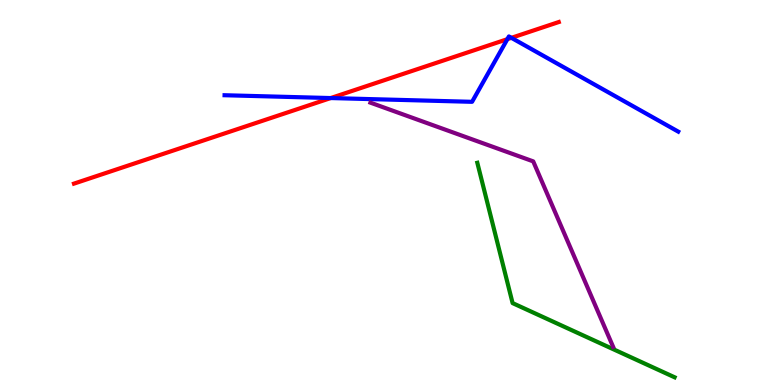[{'lines': ['blue', 'red'], 'intersections': [{'x': 4.27, 'y': 7.45}, {'x': 6.55, 'y': 8.98}, {'x': 6.6, 'y': 9.02}]}, {'lines': ['green', 'red'], 'intersections': []}, {'lines': ['purple', 'red'], 'intersections': []}, {'lines': ['blue', 'green'], 'intersections': []}, {'lines': ['blue', 'purple'], 'intersections': []}, {'lines': ['green', 'purple'], 'intersections': []}]